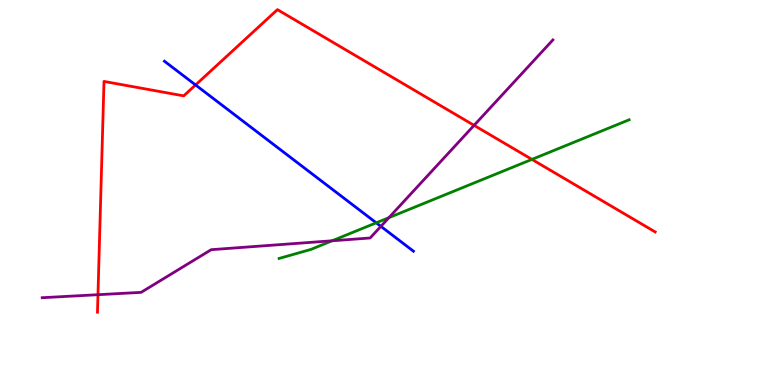[{'lines': ['blue', 'red'], 'intersections': [{'x': 2.52, 'y': 7.79}]}, {'lines': ['green', 'red'], 'intersections': [{'x': 6.86, 'y': 5.86}]}, {'lines': ['purple', 'red'], 'intersections': [{'x': 1.26, 'y': 2.35}, {'x': 6.12, 'y': 6.74}]}, {'lines': ['blue', 'green'], 'intersections': [{'x': 4.85, 'y': 4.21}]}, {'lines': ['blue', 'purple'], 'intersections': [{'x': 4.91, 'y': 4.12}]}, {'lines': ['green', 'purple'], 'intersections': [{'x': 4.29, 'y': 3.75}, {'x': 5.02, 'y': 4.35}]}]